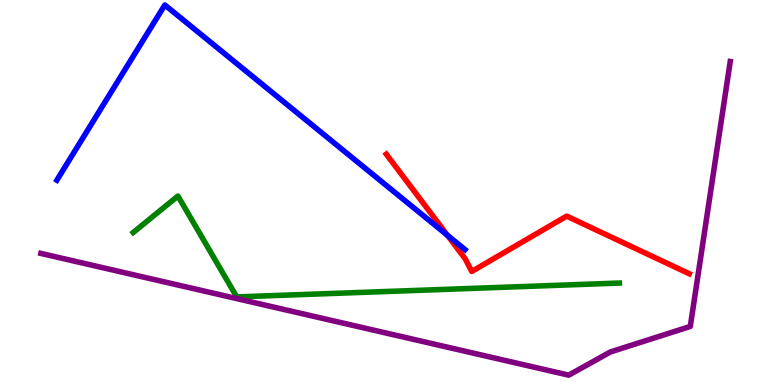[{'lines': ['blue', 'red'], 'intersections': [{'x': 5.77, 'y': 3.89}]}, {'lines': ['green', 'red'], 'intersections': []}, {'lines': ['purple', 'red'], 'intersections': []}, {'lines': ['blue', 'green'], 'intersections': []}, {'lines': ['blue', 'purple'], 'intersections': []}, {'lines': ['green', 'purple'], 'intersections': []}]